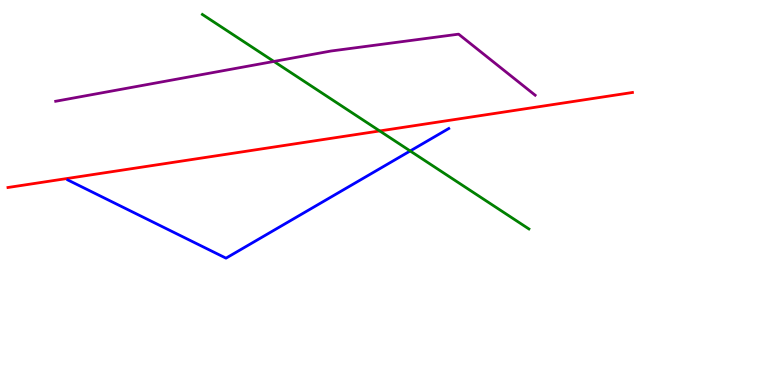[{'lines': ['blue', 'red'], 'intersections': []}, {'lines': ['green', 'red'], 'intersections': [{'x': 4.9, 'y': 6.6}]}, {'lines': ['purple', 'red'], 'intersections': []}, {'lines': ['blue', 'green'], 'intersections': [{'x': 5.29, 'y': 6.08}]}, {'lines': ['blue', 'purple'], 'intersections': []}, {'lines': ['green', 'purple'], 'intersections': [{'x': 3.53, 'y': 8.4}]}]